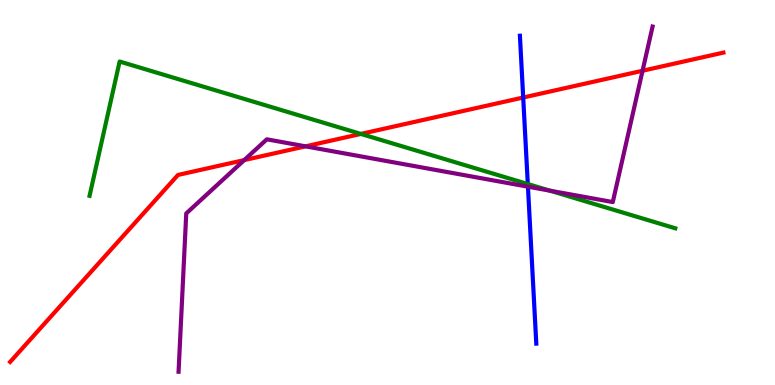[{'lines': ['blue', 'red'], 'intersections': [{'x': 6.75, 'y': 7.47}]}, {'lines': ['green', 'red'], 'intersections': [{'x': 4.66, 'y': 6.52}]}, {'lines': ['purple', 'red'], 'intersections': [{'x': 3.15, 'y': 5.84}, {'x': 3.94, 'y': 6.2}, {'x': 8.29, 'y': 8.16}]}, {'lines': ['blue', 'green'], 'intersections': [{'x': 6.81, 'y': 5.22}]}, {'lines': ['blue', 'purple'], 'intersections': [{'x': 6.81, 'y': 5.15}]}, {'lines': ['green', 'purple'], 'intersections': [{'x': 7.1, 'y': 5.05}]}]